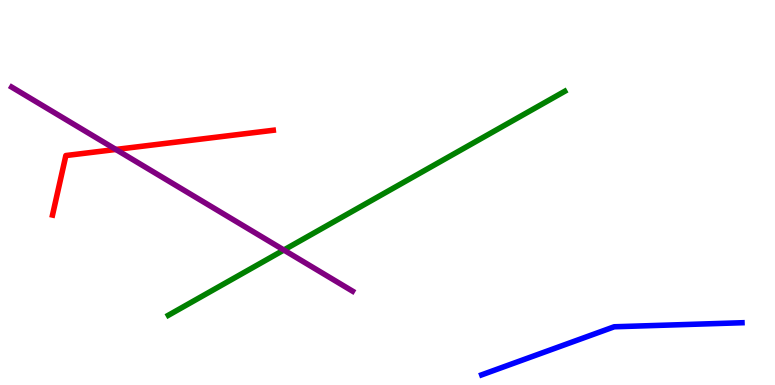[{'lines': ['blue', 'red'], 'intersections': []}, {'lines': ['green', 'red'], 'intersections': []}, {'lines': ['purple', 'red'], 'intersections': [{'x': 1.49, 'y': 6.12}]}, {'lines': ['blue', 'green'], 'intersections': []}, {'lines': ['blue', 'purple'], 'intersections': []}, {'lines': ['green', 'purple'], 'intersections': [{'x': 3.66, 'y': 3.51}]}]